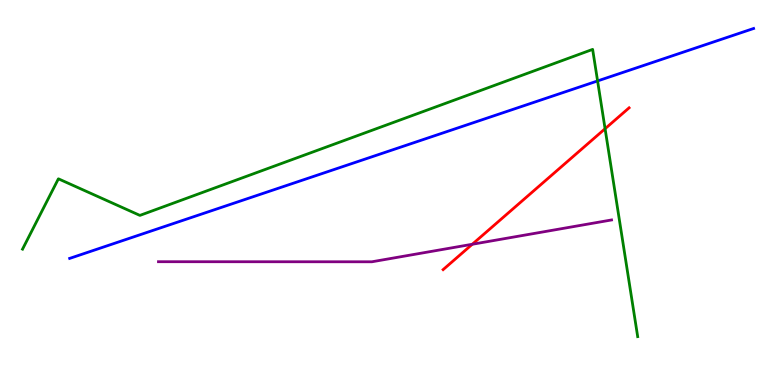[{'lines': ['blue', 'red'], 'intersections': []}, {'lines': ['green', 'red'], 'intersections': [{'x': 7.81, 'y': 6.66}]}, {'lines': ['purple', 'red'], 'intersections': [{'x': 6.09, 'y': 3.66}]}, {'lines': ['blue', 'green'], 'intersections': [{'x': 7.71, 'y': 7.9}]}, {'lines': ['blue', 'purple'], 'intersections': []}, {'lines': ['green', 'purple'], 'intersections': []}]